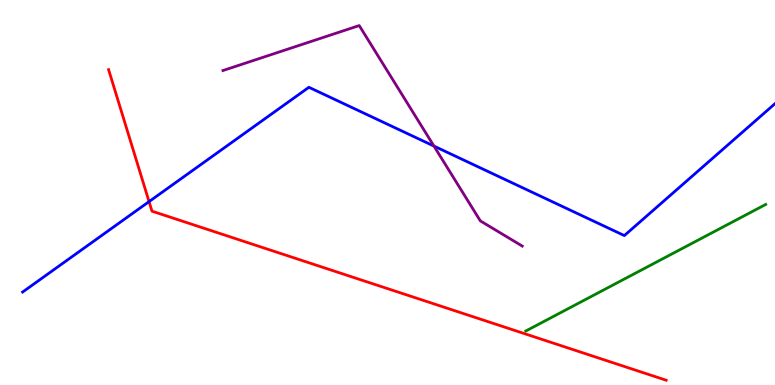[{'lines': ['blue', 'red'], 'intersections': [{'x': 1.92, 'y': 4.76}]}, {'lines': ['green', 'red'], 'intersections': []}, {'lines': ['purple', 'red'], 'intersections': []}, {'lines': ['blue', 'green'], 'intersections': []}, {'lines': ['blue', 'purple'], 'intersections': [{'x': 5.6, 'y': 6.21}]}, {'lines': ['green', 'purple'], 'intersections': []}]